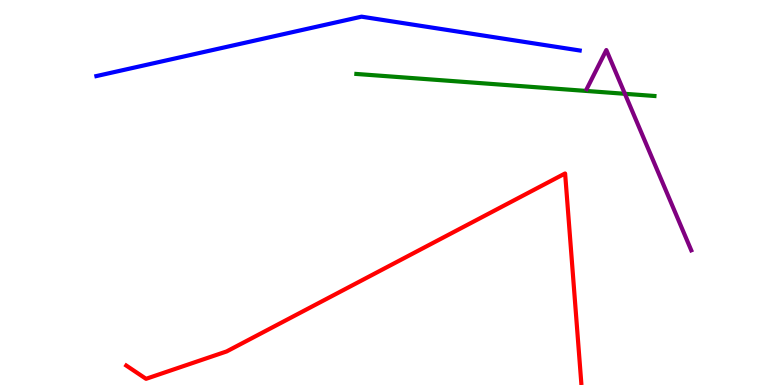[{'lines': ['blue', 'red'], 'intersections': []}, {'lines': ['green', 'red'], 'intersections': []}, {'lines': ['purple', 'red'], 'intersections': []}, {'lines': ['blue', 'green'], 'intersections': []}, {'lines': ['blue', 'purple'], 'intersections': []}, {'lines': ['green', 'purple'], 'intersections': [{'x': 8.06, 'y': 7.56}]}]